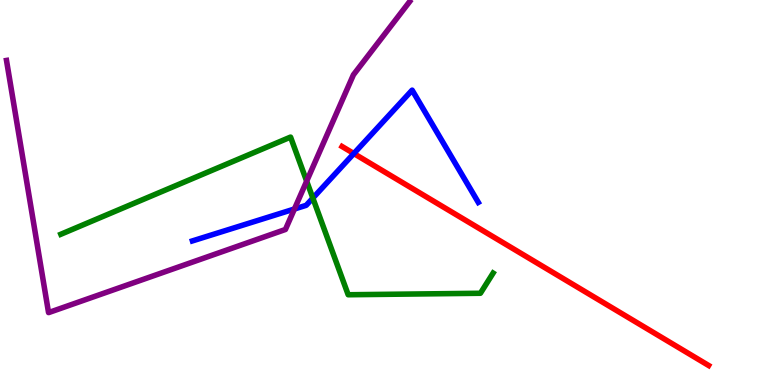[{'lines': ['blue', 'red'], 'intersections': [{'x': 4.57, 'y': 6.01}]}, {'lines': ['green', 'red'], 'intersections': []}, {'lines': ['purple', 'red'], 'intersections': []}, {'lines': ['blue', 'green'], 'intersections': [{'x': 4.04, 'y': 4.85}]}, {'lines': ['blue', 'purple'], 'intersections': [{'x': 3.8, 'y': 4.57}]}, {'lines': ['green', 'purple'], 'intersections': [{'x': 3.96, 'y': 5.29}]}]